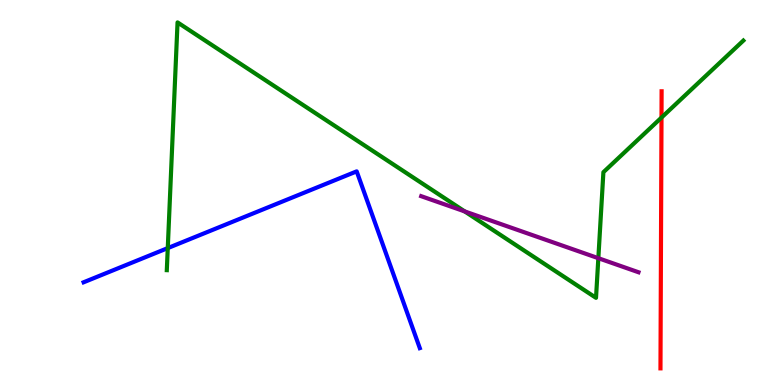[{'lines': ['blue', 'red'], 'intersections': []}, {'lines': ['green', 'red'], 'intersections': [{'x': 8.54, 'y': 6.95}]}, {'lines': ['purple', 'red'], 'intersections': []}, {'lines': ['blue', 'green'], 'intersections': [{'x': 2.16, 'y': 3.56}]}, {'lines': ['blue', 'purple'], 'intersections': []}, {'lines': ['green', 'purple'], 'intersections': [{'x': 6.0, 'y': 4.51}, {'x': 7.72, 'y': 3.29}]}]